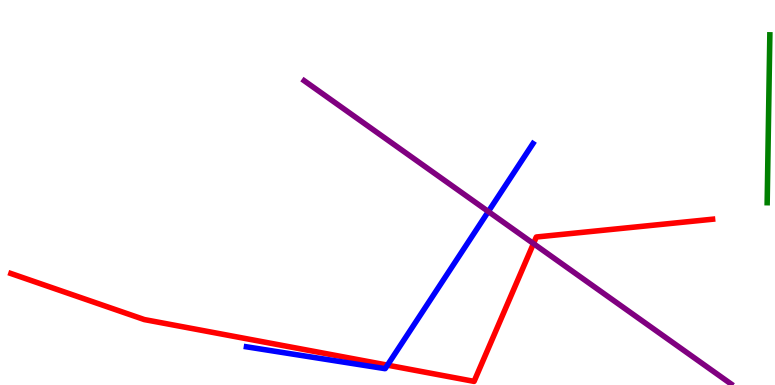[{'lines': ['blue', 'red'], 'intersections': [{'x': 5.0, 'y': 0.516}]}, {'lines': ['green', 'red'], 'intersections': []}, {'lines': ['purple', 'red'], 'intersections': [{'x': 6.88, 'y': 3.67}]}, {'lines': ['blue', 'green'], 'intersections': []}, {'lines': ['blue', 'purple'], 'intersections': [{'x': 6.3, 'y': 4.51}]}, {'lines': ['green', 'purple'], 'intersections': []}]